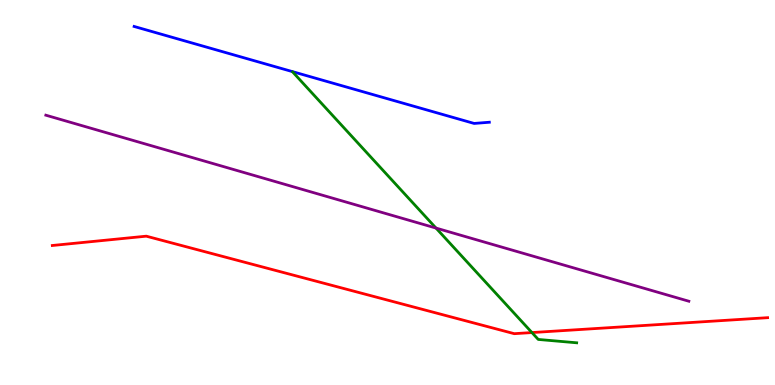[{'lines': ['blue', 'red'], 'intersections': []}, {'lines': ['green', 'red'], 'intersections': [{'x': 6.86, 'y': 1.36}]}, {'lines': ['purple', 'red'], 'intersections': []}, {'lines': ['blue', 'green'], 'intersections': []}, {'lines': ['blue', 'purple'], 'intersections': []}, {'lines': ['green', 'purple'], 'intersections': [{'x': 5.63, 'y': 4.08}]}]